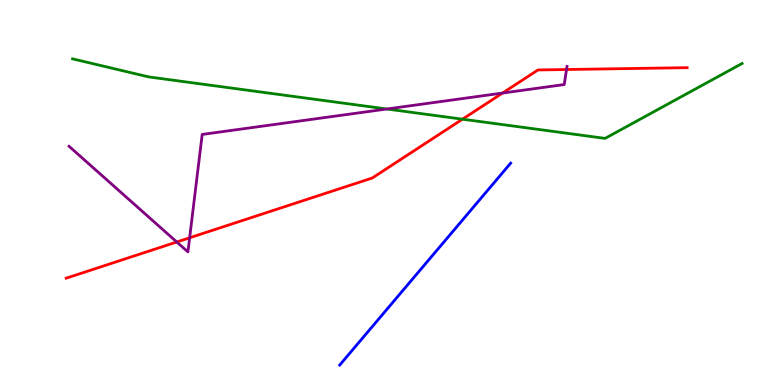[{'lines': ['blue', 'red'], 'intersections': []}, {'lines': ['green', 'red'], 'intersections': [{'x': 5.97, 'y': 6.9}]}, {'lines': ['purple', 'red'], 'intersections': [{'x': 2.28, 'y': 3.71}, {'x': 2.45, 'y': 3.82}, {'x': 6.48, 'y': 7.58}, {'x': 7.31, 'y': 8.19}]}, {'lines': ['blue', 'green'], 'intersections': []}, {'lines': ['blue', 'purple'], 'intersections': []}, {'lines': ['green', 'purple'], 'intersections': [{'x': 4.99, 'y': 7.17}]}]